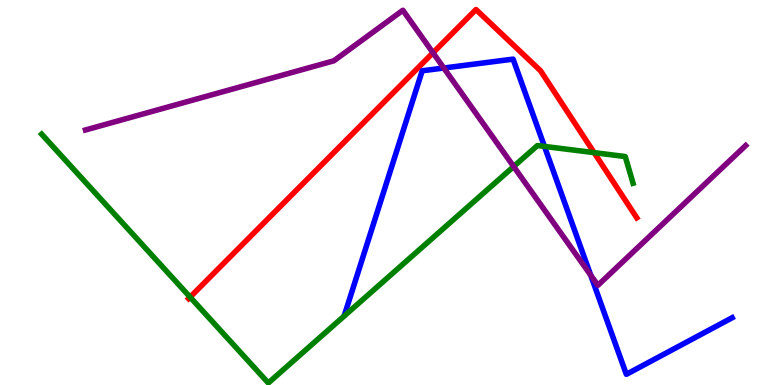[{'lines': ['blue', 'red'], 'intersections': []}, {'lines': ['green', 'red'], 'intersections': [{'x': 2.45, 'y': 2.28}, {'x': 7.67, 'y': 6.04}]}, {'lines': ['purple', 'red'], 'intersections': [{'x': 5.59, 'y': 8.63}]}, {'lines': ['blue', 'green'], 'intersections': [{'x': 7.03, 'y': 6.2}]}, {'lines': ['blue', 'purple'], 'intersections': [{'x': 5.73, 'y': 8.23}, {'x': 7.62, 'y': 2.85}]}, {'lines': ['green', 'purple'], 'intersections': [{'x': 6.63, 'y': 5.67}]}]